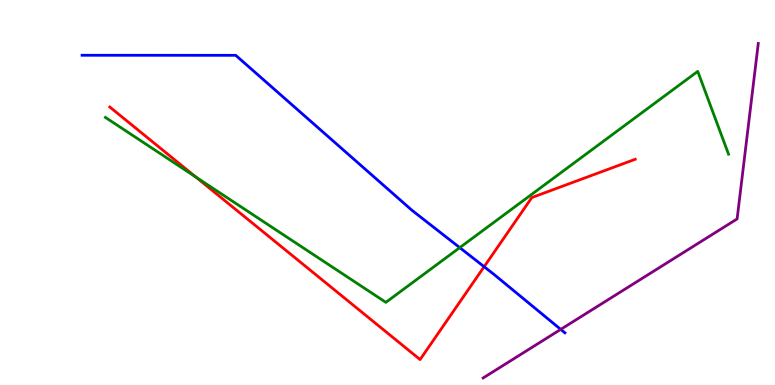[{'lines': ['blue', 'red'], 'intersections': [{'x': 6.25, 'y': 3.07}]}, {'lines': ['green', 'red'], 'intersections': [{'x': 2.53, 'y': 5.4}]}, {'lines': ['purple', 'red'], 'intersections': []}, {'lines': ['blue', 'green'], 'intersections': [{'x': 5.93, 'y': 3.57}]}, {'lines': ['blue', 'purple'], 'intersections': [{'x': 7.24, 'y': 1.44}]}, {'lines': ['green', 'purple'], 'intersections': []}]